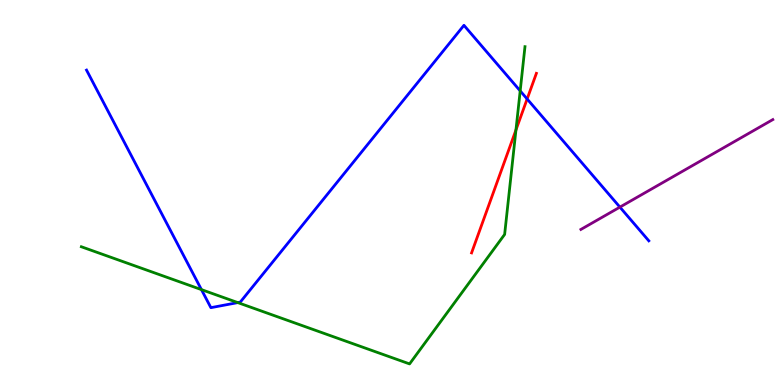[{'lines': ['blue', 'red'], 'intersections': [{'x': 6.8, 'y': 7.43}]}, {'lines': ['green', 'red'], 'intersections': [{'x': 6.66, 'y': 6.62}]}, {'lines': ['purple', 'red'], 'intersections': []}, {'lines': ['blue', 'green'], 'intersections': [{'x': 2.6, 'y': 2.48}, {'x': 3.07, 'y': 2.14}, {'x': 6.71, 'y': 7.64}]}, {'lines': ['blue', 'purple'], 'intersections': [{'x': 8.0, 'y': 4.62}]}, {'lines': ['green', 'purple'], 'intersections': []}]